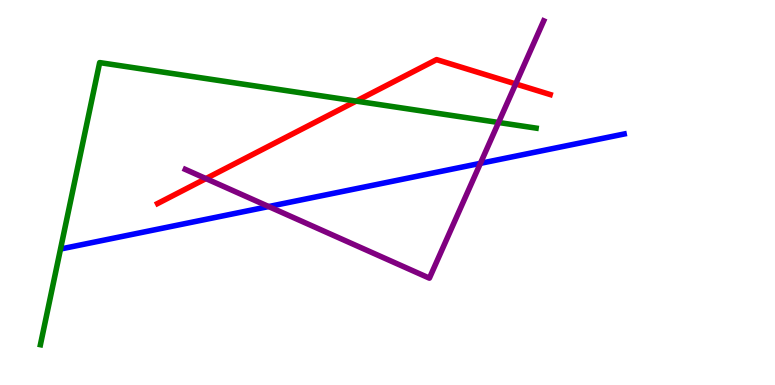[{'lines': ['blue', 'red'], 'intersections': []}, {'lines': ['green', 'red'], 'intersections': [{'x': 4.6, 'y': 7.37}]}, {'lines': ['purple', 'red'], 'intersections': [{'x': 2.66, 'y': 5.36}, {'x': 6.65, 'y': 7.82}]}, {'lines': ['blue', 'green'], 'intersections': []}, {'lines': ['blue', 'purple'], 'intersections': [{'x': 3.47, 'y': 4.64}, {'x': 6.2, 'y': 5.76}]}, {'lines': ['green', 'purple'], 'intersections': [{'x': 6.43, 'y': 6.82}]}]